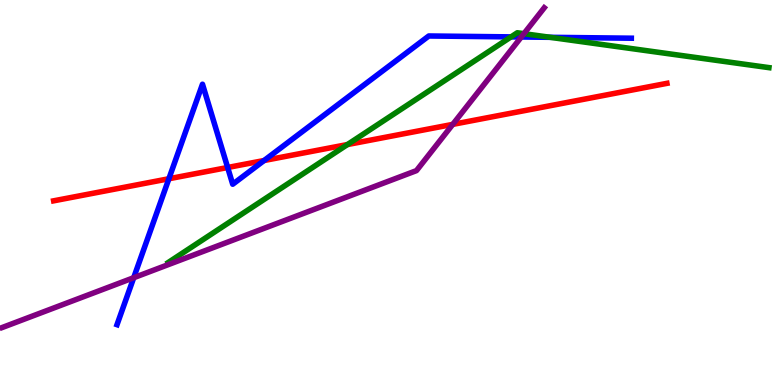[{'lines': ['blue', 'red'], 'intersections': [{'x': 2.18, 'y': 5.36}, {'x': 2.94, 'y': 5.65}, {'x': 3.41, 'y': 5.83}]}, {'lines': ['green', 'red'], 'intersections': [{'x': 4.48, 'y': 6.25}]}, {'lines': ['purple', 'red'], 'intersections': [{'x': 5.84, 'y': 6.77}]}, {'lines': ['blue', 'green'], 'intersections': [{'x': 6.59, 'y': 9.04}, {'x': 7.1, 'y': 9.03}]}, {'lines': ['blue', 'purple'], 'intersections': [{'x': 1.73, 'y': 2.79}, {'x': 6.73, 'y': 9.04}]}, {'lines': ['green', 'purple'], 'intersections': [{'x': 6.76, 'y': 9.13}]}]